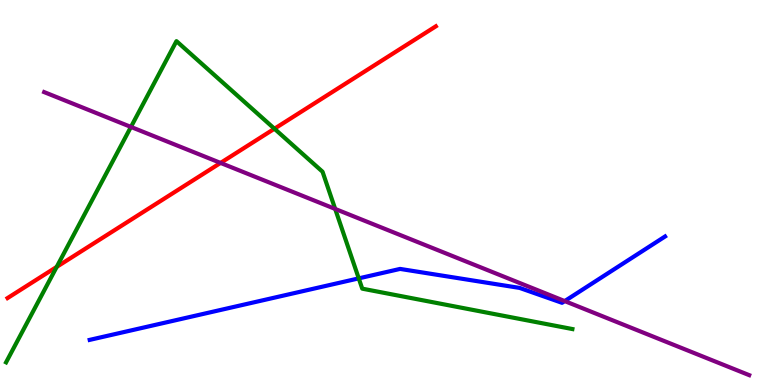[{'lines': ['blue', 'red'], 'intersections': []}, {'lines': ['green', 'red'], 'intersections': [{'x': 0.732, 'y': 3.07}, {'x': 3.54, 'y': 6.66}]}, {'lines': ['purple', 'red'], 'intersections': [{'x': 2.85, 'y': 5.77}]}, {'lines': ['blue', 'green'], 'intersections': [{'x': 4.63, 'y': 2.77}]}, {'lines': ['blue', 'purple'], 'intersections': [{'x': 7.29, 'y': 2.18}]}, {'lines': ['green', 'purple'], 'intersections': [{'x': 1.69, 'y': 6.7}, {'x': 4.32, 'y': 4.57}]}]